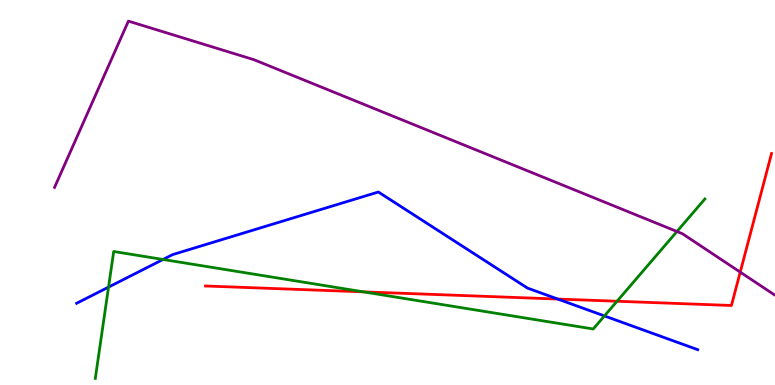[{'lines': ['blue', 'red'], 'intersections': [{'x': 7.2, 'y': 2.23}]}, {'lines': ['green', 'red'], 'intersections': [{'x': 4.69, 'y': 2.42}, {'x': 7.96, 'y': 2.18}]}, {'lines': ['purple', 'red'], 'intersections': [{'x': 9.55, 'y': 2.93}]}, {'lines': ['blue', 'green'], 'intersections': [{'x': 1.4, 'y': 2.54}, {'x': 2.1, 'y': 3.26}, {'x': 7.8, 'y': 1.79}]}, {'lines': ['blue', 'purple'], 'intersections': []}, {'lines': ['green', 'purple'], 'intersections': [{'x': 8.73, 'y': 3.99}]}]